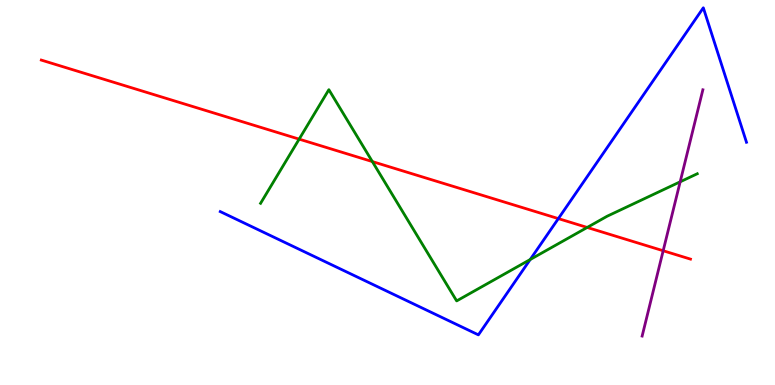[{'lines': ['blue', 'red'], 'intersections': [{'x': 7.2, 'y': 4.32}]}, {'lines': ['green', 'red'], 'intersections': [{'x': 3.86, 'y': 6.39}, {'x': 4.8, 'y': 5.8}, {'x': 7.58, 'y': 4.09}]}, {'lines': ['purple', 'red'], 'intersections': [{'x': 8.56, 'y': 3.49}]}, {'lines': ['blue', 'green'], 'intersections': [{'x': 6.84, 'y': 3.26}]}, {'lines': ['blue', 'purple'], 'intersections': []}, {'lines': ['green', 'purple'], 'intersections': [{'x': 8.78, 'y': 5.28}]}]